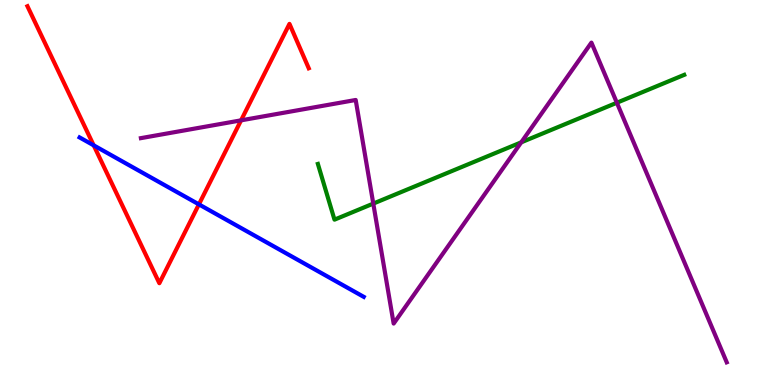[{'lines': ['blue', 'red'], 'intersections': [{'x': 1.21, 'y': 6.22}, {'x': 2.57, 'y': 4.69}]}, {'lines': ['green', 'red'], 'intersections': []}, {'lines': ['purple', 'red'], 'intersections': [{'x': 3.11, 'y': 6.87}]}, {'lines': ['blue', 'green'], 'intersections': []}, {'lines': ['blue', 'purple'], 'intersections': []}, {'lines': ['green', 'purple'], 'intersections': [{'x': 4.82, 'y': 4.71}, {'x': 6.73, 'y': 6.3}, {'x': 7.96, 'y': 7.33}]}]